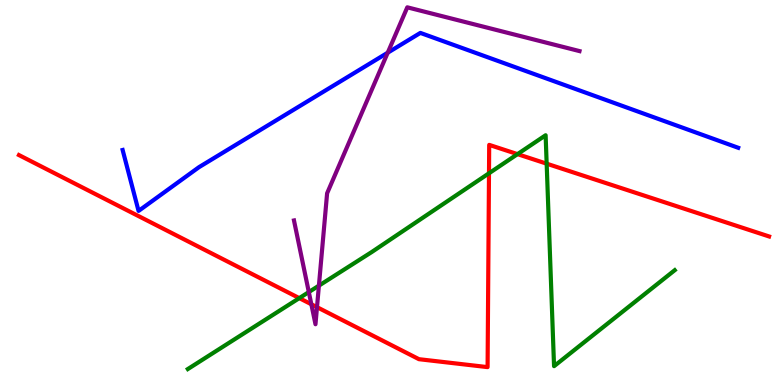[{'lines': ['blue', 'red'], 'intersections': []}, {'lines': ['green', 'red'], 'intersections': [{'x': 3.86, 'y': 2.26}, {'x': 6.31, 'y': 5.5}, {'x': 6.68, 'y': 6.0}, {'x': 7.05, 'y': 5.75}]}, {'lines': ['purple', 'red'], 'intersections': [{'x': 4.02, 'y': 2.1}, {'x': 4.09, 'y': 2.02}]}, {'lines': ['blue', 'green'], 'intersections': []}, {'lines': ['blue', 'purple'], 'intersections': [{'x': 5.0, 'y': 8.63}]}, {'lines': ['green', 'purple'], 'intersections': [{'x': 3.98, 'y': 2.41}, {'x': 4.11, 'y': 2.58}]}]